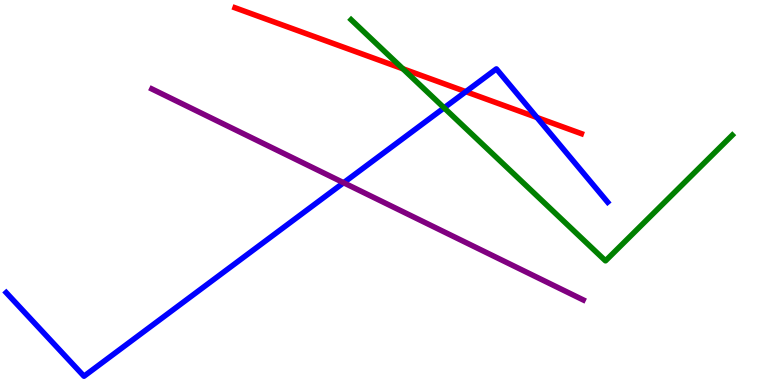[{'lines': ['blue', 'red'], 'intersections': [{'x': 6.01, 'y': 7.62}, {'x': 6.93, 'y': 6.95}]}, {'lines': ['green', 'red'], 'intersections': [{'x': 5.2, 'y': 8.21}]}, {'lines': ['purple', 'red'], 'intersections': []}, {'lines': ['blue', 'green'], 'intersections': [{'x': 5.73, 'y': 7.2}]}, {'lines': ['blue', 'purple'], 'intersections': [{'x': 4.43, 'y': 5.25}]}, {'lines': ['green', 'purple'], 'intersections': []}]